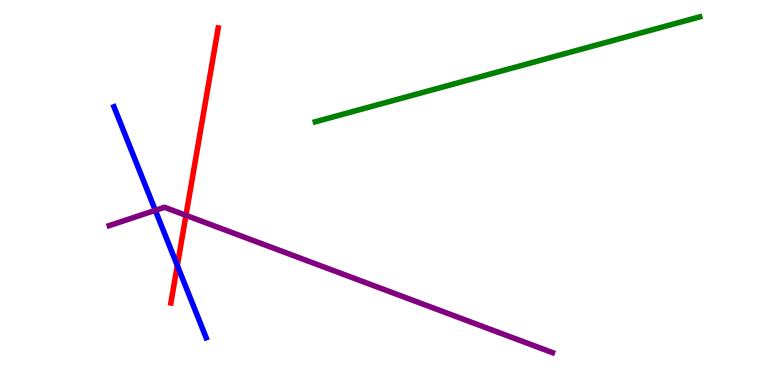[{'lines': ['blue', 'red'], 'intersections': [{'x': 2.29, 'y': 3.1}]}, {'lines': ['green', 'red'], 'intersections': []}, {'lines': ['purple', 'red'], 'intersections': [{'x': 2.4, 'y': 4.41}]}, {'lines': ['blue', 'green'], 'intersections': []}, {'lines': ['blue', 'purple'], 'intersections': [{'x': 2.0, 'y': 4.54}]}, {'lines': ['green', 'purple'], 'intersections': []}]